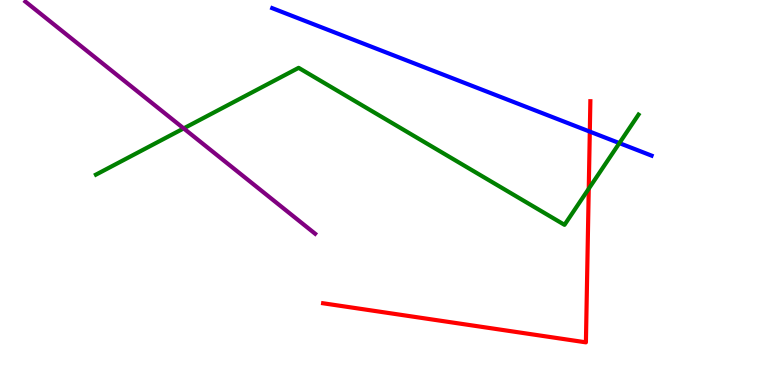[{'lines': ['blue', 'red'], 'intersections': [{'x': 7.61, 'y': 6.58}]}, {'lines': ['green', 'red'], 'intersections': [{'x': 7.6, 'y': 5.1}]}, {'lines': ['purple', 'red'], 'intersections': []}, {'lines': ['blue', 'green'], 'intersections': [{'x': 7.99, 'y': 6.28}]}, {'lines': ['blue', 'purple'], 'intersections': []}, {'lines': ['green', 'purple'], 'intersections': [{'x': 2.37, 'y': 6.66}]}]